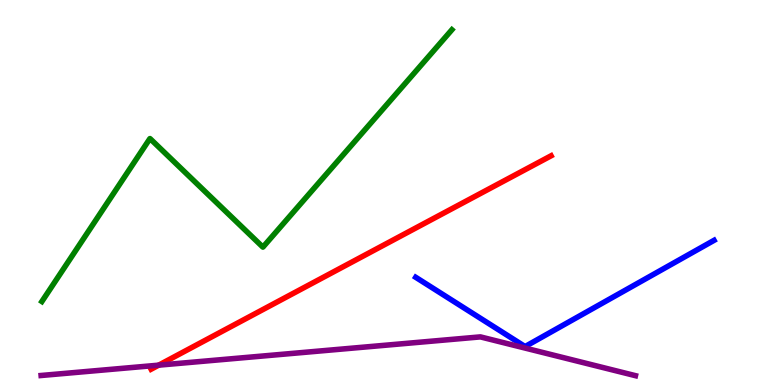[{'lines': ['blue', 'red'], 'intersections': []}, {'lines': ['green', 'red'], 'intersections': []}, {'lines': ['purple', 'red'], 'intersections': [{'x': 2.05, 'y': 0.515}]}, {'lines': ['blue', 'green'], 'intersections': []}, {'lines': ['blue', 'purple'], 'intersections': []}, {'lines': ['green', 'purple'], 'intersections': []}]